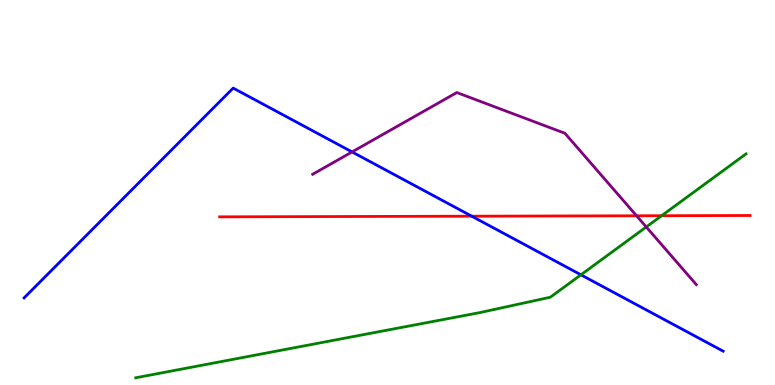[{'lines': ['blue', 'red'], 'intersections': [{'x': 6.09, 'y': 4.38}]}, {'lines': ['green', 'red'], 'intersections': [{'x': 8.54, 'y': 4.4}]}, {'lines': ['purple', 'red'], 'intersections': [{'x': 8.21, 'y': 4.4}]}, {'lines': ['blue', 'green'], 'intersections': [{'x': 7.5, 'y': 2.86}]}, {'lines': ['blue', 'purple'], 'intersections': [{'x': 4.54, 'y': 6.05}]}, {'lines': ['green', 'purple'], 'intersections': [{'x': 8.34, 'y': 4.1}]}]